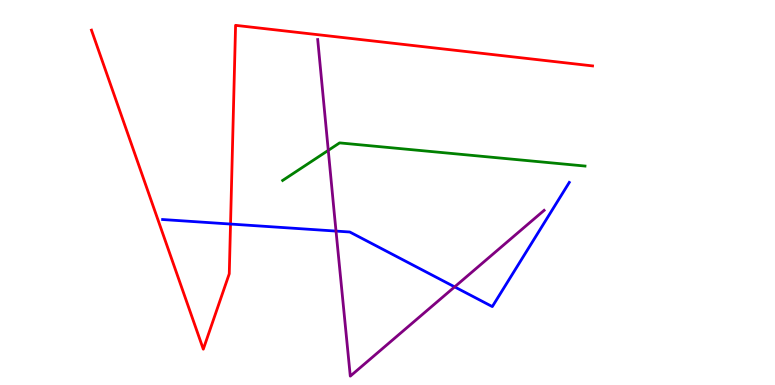[{'lines': ['blue', 'red'], 'intersections': [{'x': 2.97, 'y': 4.18}]}, {'lines': ['green', 'red'], 'intersections': []}, {'lines': ['purple', 'red'], 'intersections': []}, {'lines': ['blue', 'green'], 'intersections': []}, {'lines': ['blue', 'purple'], 'intersections': [{'x': 4.34, 'y': 4.0}, {'x': 5.87, 'y': 2.55}]}, {'lines': ['green', 'purple'], 'intersections': [{'x': 4.24, 'y': 6.09}]}]